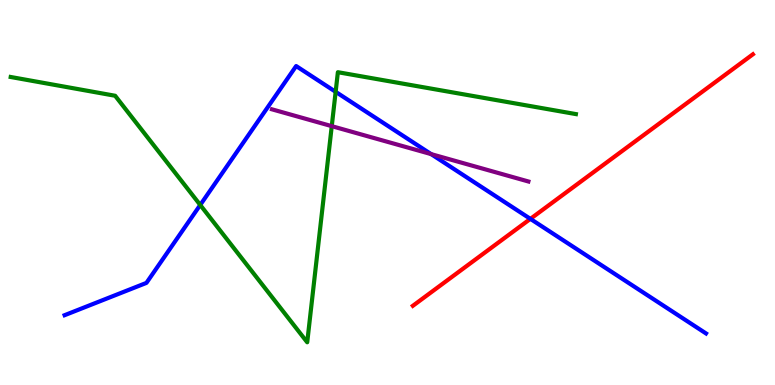[{'lines': ['blue', 'red'], 'intersections': [{'x': 6.84, 'y': 4.32}]}, {'lines': ['green', 'red'], 'intersections': []}, {'lines': ['purple', 'red'], 'intersections': []}, {'lines': ['blue', 'green'], 'intersections': [{'x': 2.58, 'y': 4.68}, {'x': 4.33, 'y': 7.61}]}, {'lines': ['blue', 'purple'], 'intersections': [{'x': 5.56, 'y': 6.0}]}, {'lines': ['green', 'purple'], 'intersections': [{'x': 4.28, 'y': 6.72}]}]